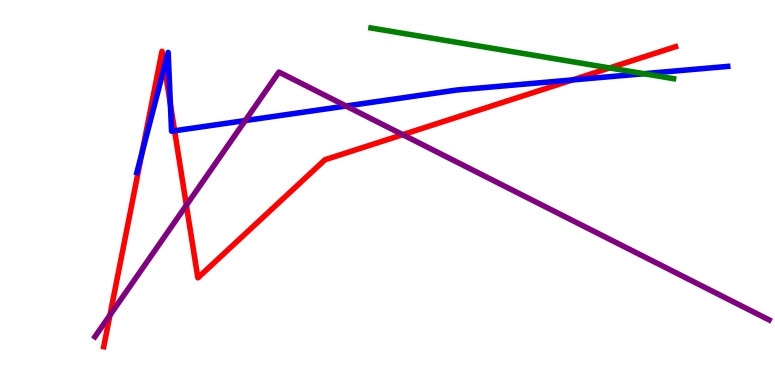[{'lines': ['blue', 'red'], 'intersections': [{'x': 1.83, 'y': 6.02}, {'x': 2.12, 'y': 8.27}, {'x': 2.2, 'y': 7.29}, {'x': 2.25, 'y': 6.6}, {'x': 7.39, 'y': 7.92}]}, {'lines': ['green', 'red'], 'intersections': [{'x': 7.87, 'y': 8.24}]}, {'lines': ['purple', 'red'], 'intersections': [{'x': 1.42, 'y': 1.82}, {'x': 2.4, 'y': 4.67}, {'x': 5.2, 'y': 6.5}]}, {'lines': ['blue', 'green'], 'intersections': [{'x': 8.31, 'y': 8.09}]}, {'lines': ['blue', 'purple'], 'intersections': [{'x': 3.16, 'y': 6.87}, {'x': 4.47, 'y': 7.25}]}, {'lines': ['green', 'purple'], 'intersections': []}]